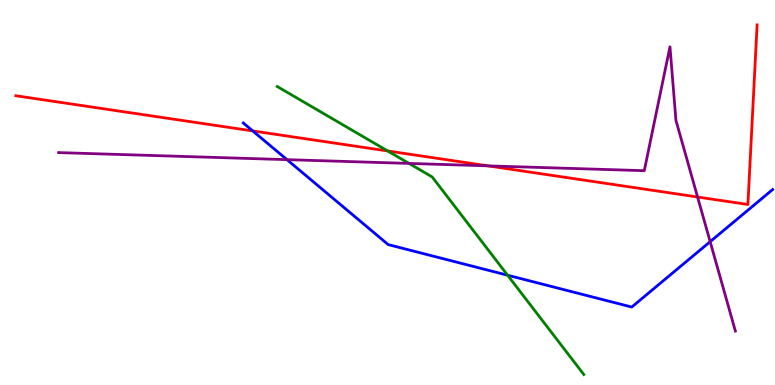[{'lines': ['blue', 'red'], 'intersections': [{'x': 3.26, 'y': 6.6}]}, {'lines': ['green', 'red'], 'intersections': [{'x': 5.0, 'y': 6.08}]}, {'lines': ['purple', 'red'], 'intersections': [{'x': 6.3, 'y': 5.69}, {'x': 9.0, 'y': 4.88}]}, {'lines': ['blue', 'green'], 'intersections': [{'x': 6.55, 'y': 2.85}]}, {'lines': ['blue', 'purple'], 'intersections': [{'x': 3.7, 'y': 5.85}, {'x': 9.16, 'y': 3.72}]}, {'lines': ['green', 'purple'], 'intersections': [{'x': 5.28, 'y': 5.76}]}]